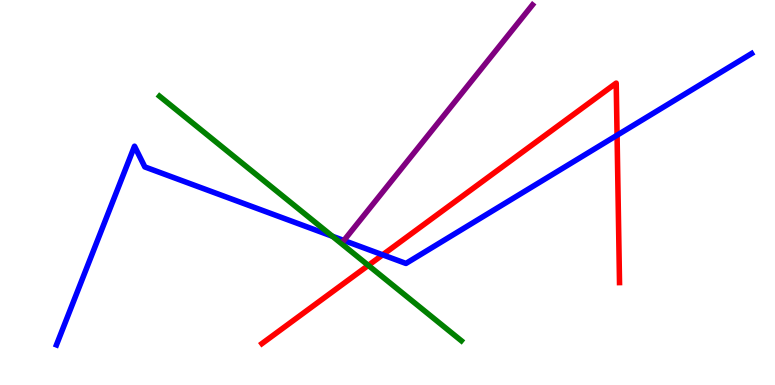[{'lines': ['blue', 'red'], 'intersections': [{'x': 4.94, 'y': 3.38}, {'x': 7.96, 'y': 6.49}]}, {'lines': ['green', 'red'], 'intersections': [{'x': 4.75, 'y': 3.11}]}, {'lines': ['purple', 'red'], 'intersections': []}, {'lines': ['blue', 'green'], 'intersections': [{'x': 4.29, 'y': 3.86}]}, {'lines': ['blue', 'purple'], 'intersections': []}, {'lines': ['green', 'purple'], 'intersections': []}]